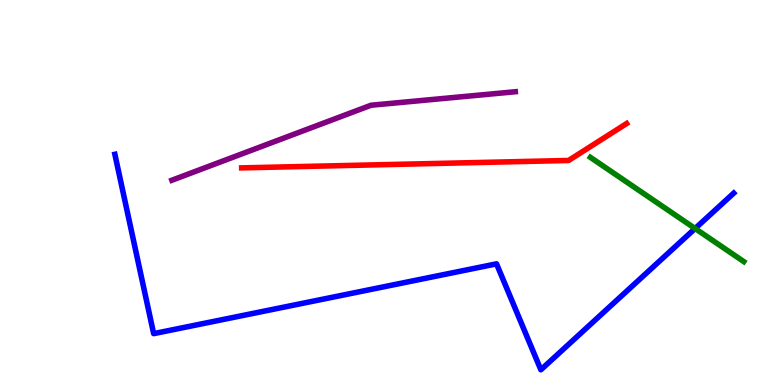[{'lines': ['blue', 'red'], 'intersections': []}, {'lines': ['green', 'red'], 'intersections': []}, {'lines': ['purple', 'red'], 'intersections': []}, {'lines': ['blue', 'green'], 'intersections': [{'x': 8.97, 'y': 4.06}]}, {'lines': ['blue', 'purple'], 'intersections': []}, {'lines': ['green', 'purple'], 'intersections': []}]